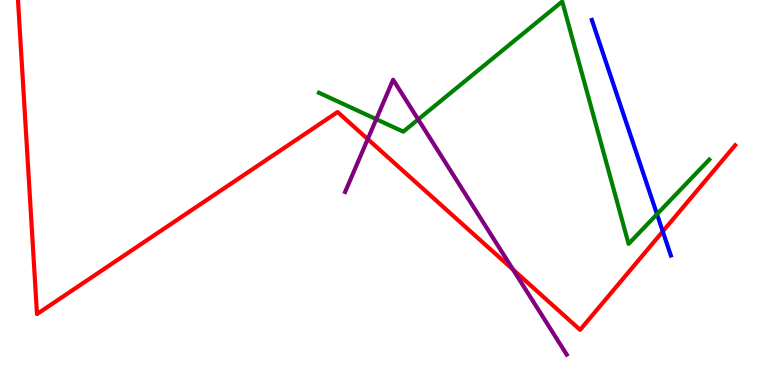[{'lines': ['blue', 'red'], 'intersections': [{'x': 8.55, 'y': 3.99}]}, {'lines': ['green', 'red'], 'intersections': []}, {'lines': ['purple', 'red'], 'intersections': [{'x': 4.74, 'y': 6.39}, {'x': 6.62, 'y': 3.0}]}, {'lines': ['blue', 'green'], 'intersections': [{'x': 8.48, 'y': 4.44}]}, {'lines': ['blue', 'purple'], 'intersections': []}, {'lines': ['green', 'purple'], 'intersections': [{'x': 4.85, 'y': 6.9}, {'x': 5.4, 'y': 6.9}]}]